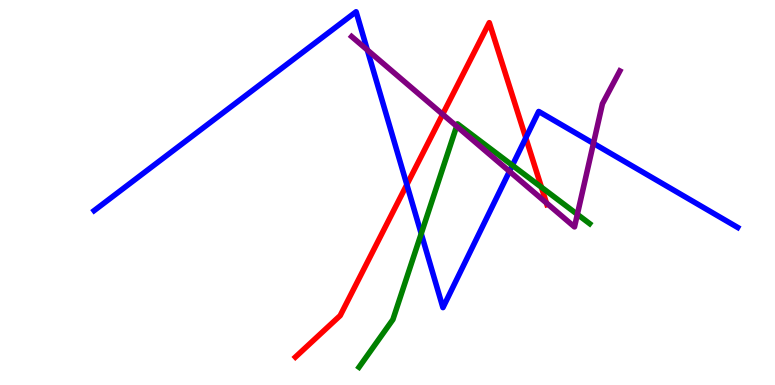[{'lines': ['blue', 'red'], 'intersections': [{'x': 5.25, 'y': 5.2}, {'x': 6.78, 'y': 6.42}]}, {'lines': ['green', 'red'], 'intersections': [{'x': 6.99, 'y': 5.14}]}, {'lines': ['purple', 'red'], 'intersections': [{'x': 5.71, 'y': 7.03}, {'x': 7.05, 'y': 4.73}]}, {'lines': ['blue', 'green'], 'intersections': [{'x': 5.44, 'y': 3.93}, {'x': 6.61, 'y': 5.71}]}, {'lines': ['blue', 'purple'], 'intersections': [{'x': 4.74, 'y': 8.7}, {'x': 6.57, 'y': 5.55}, {'x': 7.66, 'y': 6.28}]}, {'lines': ['green', 'purple'], 'intersections': [{'x': 5.89, 'y': 6.72}, {'x': 7.45, 'y': 4.43}]}]